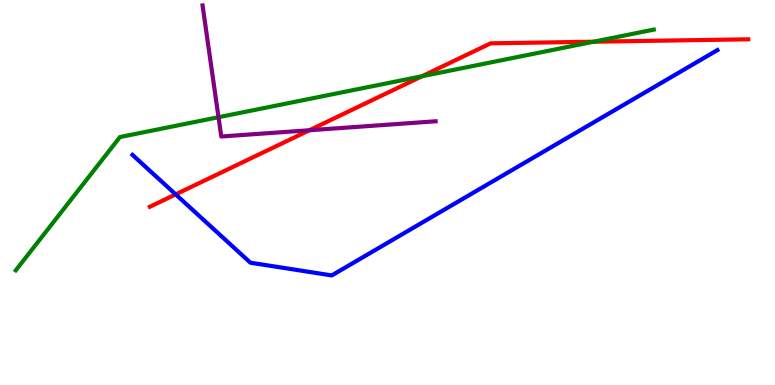[{'lines': ['blue', 'red'], 'intersections': [{'x': 2.27, 'y': 4.95}]}, {'lines': ['green', 'red'], 'intersections': [{'x': 5.45, 'y': 8.02}, {'x': 7.66, 'y': 8.92}]}, {'lines': ['purple', 'red'], 'intersections': [{'x': 3.99, 'y': 6.62}]}, {'lines': ['blue', 'green'], 'intersections': []}, {'lines': ['blue', 'purple'], 'intersections': []}, {'lines': ['green', 'purple'], 'intersections': [{'x': 2.82, 'y': 6.96}]}]